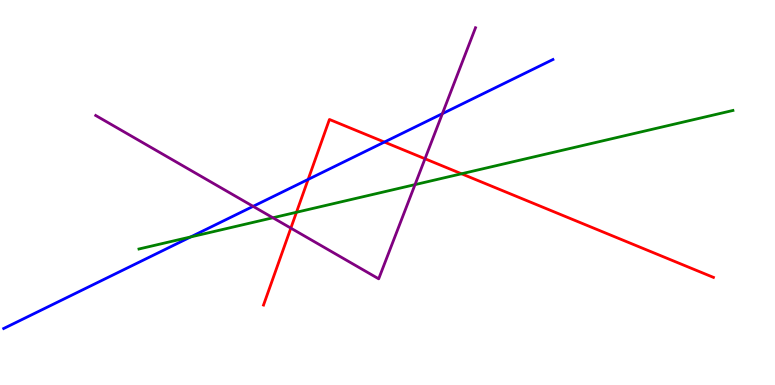[{'lines': ['blue', 'red'], 'intersections': [{'x': 3.98, 'y': 5.34}, {'x': 4.96, 'y': 6.31}]}, {'lines': ['green', 'red'], 'intersections': [{'x': 3.83, 'y': 4.49}, {'x': 5.95, 'y': 5.49}]}, {'lines': ['purple', 'red'], 'intersections': [{'x': 3.75, 'y': 4.07}, {'x': 5.48, 'y': 5.88}]}, {'lines': ['blue', 'green'], 'intersections': [{'x': 2.46, 'y': 3.85}]}, {'lines': ['blue', 'purple'], 'intersections': [{'x': 3.27, 'y': 4.64}, {'x': 5.71, 'y': 7.05}]}, {'lines': ['green', 'purple'], 'intersections': [{'x': 3.52, 'y': 4.34}, {'x': 5.36, 'y': 5.2}]}]